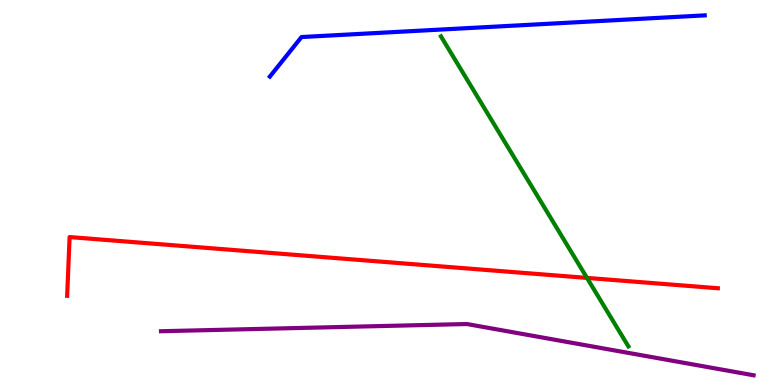[{'lines': ['blue', 'red'], 'intersections': []}, {'lines': ['green', 'red'], 'intersections': [{'x': 7.57, 'y': 2.78}]}, {'lines': ['purple', 'red'], 'intersections': []}, {'lines': ['blue', 'green'], 'intersections': []}, {'lines': ['blue', 'purple'], 'intersections': []}, {'lines': ['green', 'purple'], 'intersections': []}]